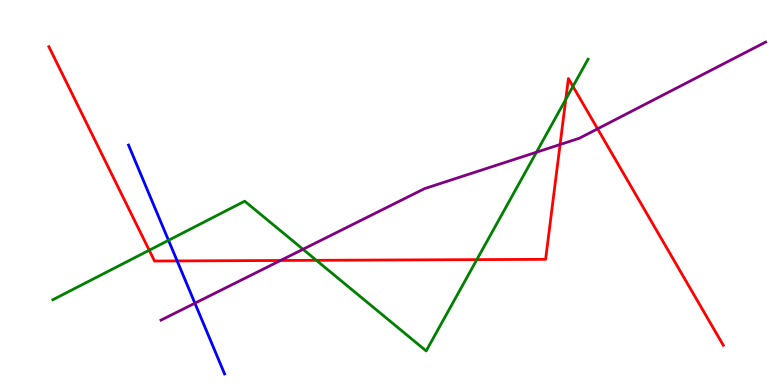[{'lines': ['blue', 'red'], 'intersections': [{'x': 2.29, 'y': 3.22}]}, {'lines': ['green', 'red'], 'intersections': [{'x': 1.93, 'y': 3.5}, {'x': 4.08, 'y': 3.24}, {'x': 6.15, 'y': 3.26}, {'x': 7.3, 'y': 7.42}, {'x': 7.39, 'y': 7.76}]}, {'lines': ['purple', 'red'], 'intersections': [{'x': 3.62, 'y': 3.23}, {'x': 7.23, 'y': 6.25}, {'x': 7.71, 'y': 6.65}]}, {'lines': ['blue', 'green'], 'intersections': [{'x': 2.17, 'y': 3.76}]}, {'lines': ['blue', 'purple'], 'intersections': [{'x': 2.51, 'y': 2.12}]}, {'lines': ['green', 'purple'], 'intersections': [{'x': 3.91, 'y': 3.53}, {'x': 6.92, 'y': 6.05}]}]